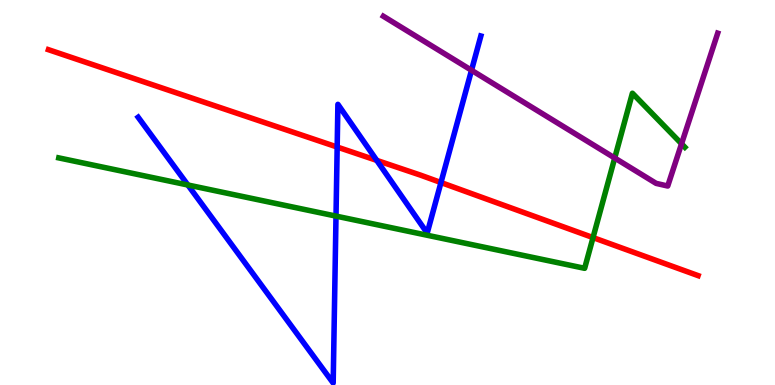[{'lines': ['blue', 'red'], 'intersections': [{'x': 4.35, 'y': 6.18}, {'x': 4.86, 'y': 5.83}, {'x': 5.69, 'y': 5.26}]}, {'lines': ['green', 'red'], 'intersections': [{'x': 7.65, 'y': 3.83}]}, {'lines': ['purple', 'red'], 'intersections': []}, {'lines': ['blue', 'green'], 'intersections': [{'x': 2.42, 'y': 5.19}, {'x': 4.34, 'y': 4.39}]}, {'lines': ['blue', 'purple'], 'intersections': [{'x': 6.08, 'y': 8.17}]}, {'lines': ['green', 'purple'], 'intersections': [{'x': 7.93, 'y': 5.9}, {'x': 8.79, 'y': 6.26}]}]